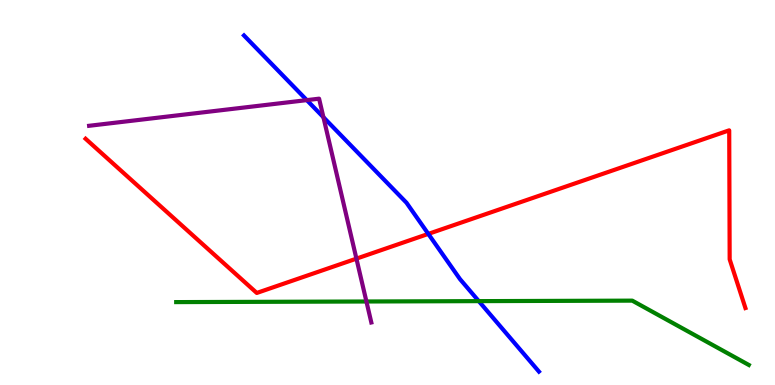[{'lines': ['blue', 'red'], 'intersections': [{'x': 5.53, 'y': 3.92}]}, {'lines': ['green', 'red'], 'intersections': []}, {'lines': ['purple', 'red'], 'intersections': [{'x': 4.6, 'y': 3.28}]}, {'lines': ['blue', 'green'], 'intersections': [{'x': 6.18, 'y': 2.18}]}, {'lines': ['blue', 'purple'], 'intersections': [{'x': 3.96, 'y': 7.4}, {'x': 4.17, 'y': 6.96}]}, {'lines': ['green', 'purple'], 'intersections': [{'x': 4.73, 'y': 2.17}]}]